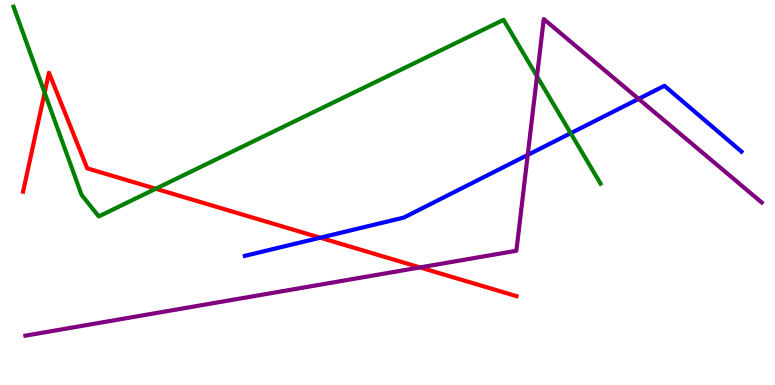[{'lines': ['blue', 'red'], 'intersections': [{'x': 4.13, 'y': 3.83}]}, {'lines': ['green', 'red'], 'intersections': [{'x': 0.576, 'y': 7.59}, {'x': 2.01, 'y': 5.1}]}, {'lines': ['purple', 'red'], 'intersections': [{'x': 5.42, 'y': 3.05}]}, {'lines': ['blue', 'green'], 'intersections': [{'x': 7.36, 'y': 6.54}]}, {'lines': ['blue', 'purple'], 'intersections': [{'x': 6.81, 'y': 5.98}, {'x': 8.24, 'y': 7.43}]}, {'lines': ['green', 'purple'], 'intersections': [{'x': 6.93, 'y': 8.02}]}]